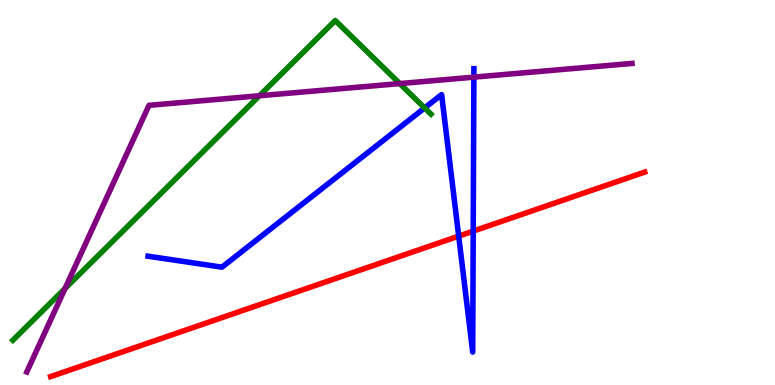[{'lines': ['blue', 'red'], 'intersections': [{'x': 5.92, 'y': 3.87}, {'x': 6.11, 'y': 4.0}]}, {'lines': ['green', 'red'], 'intersections': []}, {'lines': ['purple', 'red'], 'intersections': []}, {'lines': ['blue', 'green'], 'intersections': [{'x': 5.48, 'y': 7.2}]}, {'lines': ['blue', 'purple'], 'intersections': [{'x': 6.11, 'y': 8.0}]}, {'lines': ['green', 'purple'], 'intersections': [{'x': 0.839, 'y': 2.51}, {'x': 3.35, 'y': 7.51}, {'x': 5.16, 'y': 7.83}]}]